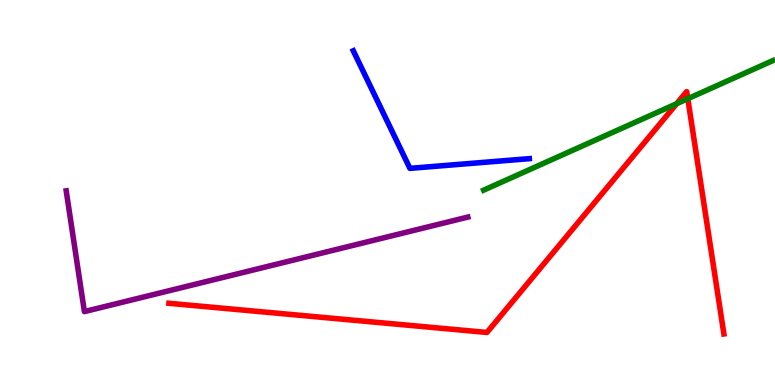[{'lines': ['blue', 'red'], 'intersections': []}, {'lines': ['green', 'red'], 'intersections': [{'x': 8.73, 'y': 7.31}, {'x': 8.87, 'y': 7.44}]}, {'lines': ['purple', 'red'], 'intersections': []}, {'lines': ['blue', 'green'], 'intersections': []}, {'lines': ['blue', 'purple'], 'intersections': []}, {'lines': ['green', 'purple'], 'intersections': []}]